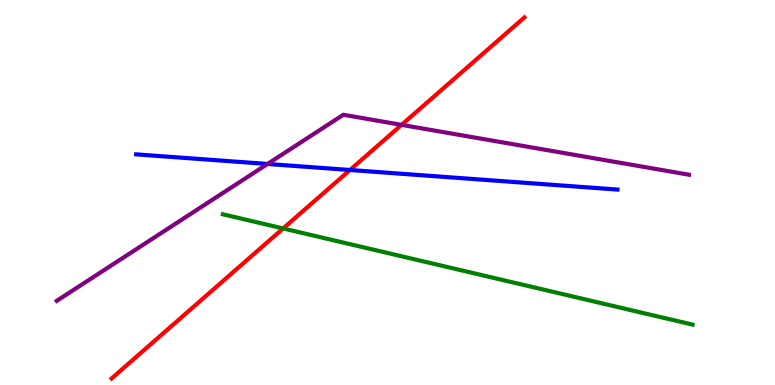[{'lines': ['blue', 'red'], 'intersections': [{'x': 4.52, 'y': 5.58}]}, {'lines': ['green', 'red'], 'intersections': [{'x': 3.65, 'y': 4.07}]}, {'lines': ['purple', 'red'], 'intersections': [{'x': 5.18, 'y': 6.76}]}, {'lines': ['blue', 'green'], 'intersections': []}, {'lines': ['blue', 'purple'], 'intersections': [{'x': 3.45, 'y': 5.74}]}, {'lines': ['green', 'purple'], 'intersections': []}]